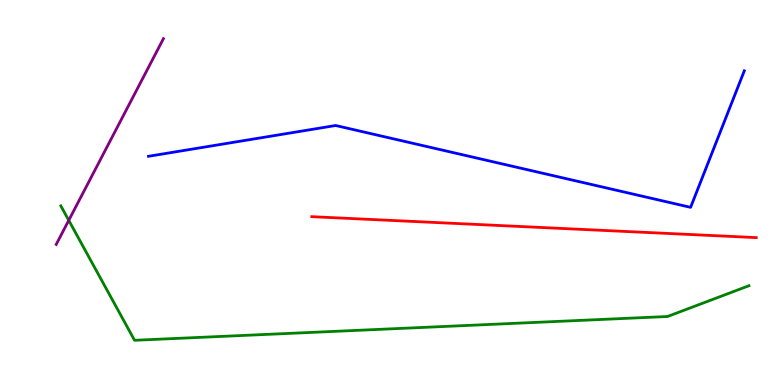[{'lines': ['blue', 'red'], 'intersections': []}, {'lines': ['green', 'red'], 'intersections': []}, {'lines': ['purple', 'red'], 'intersections': []}, {'lines': ['blue', 'green'], 'intersections': []}, {'lines': ['blue', 'purple'], 'intersections': []}, {'lines': ['green', 'purple'], 'intersections': [{'x': 0.887, 'y': 4.28}]}]